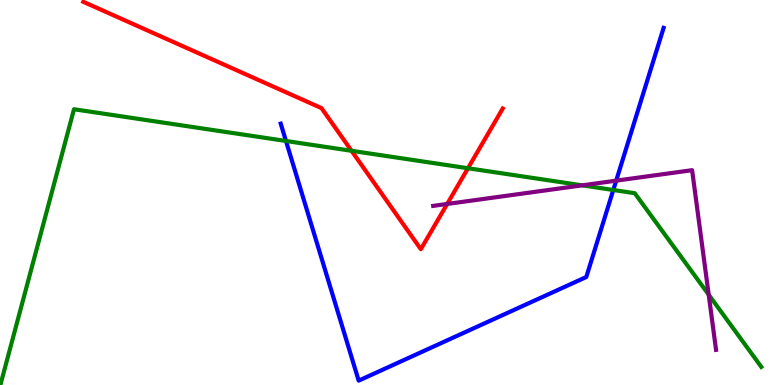[{'lines': ['blue', 'red'], 'intersections': []}, {'lines': ['green', 'red'], 'intersections': [{'x': 4.54, 'y': 6.08}, {'x': 6.04, 'y': 5.63}]}, {'lines': ['purple', 'red'], 'intersections': [{'x': 5.77, 'y': 4.7}]}, {'lines': ['blue', 'green'], 'intersections': [{'x': 3.69, 'y': 6.34}, {'x': 7.91, 'y': 5.07}]}, {'lines': ['blue', 'purple'], 'intersections': [{'x': 7.95, 'y': 5.31}]}, {'lines': ['green', 'purple'], 'intersections': [{'x': 7.51, 'y': 5.19}, {'x': 9.14, 'y': 2.35}]}]